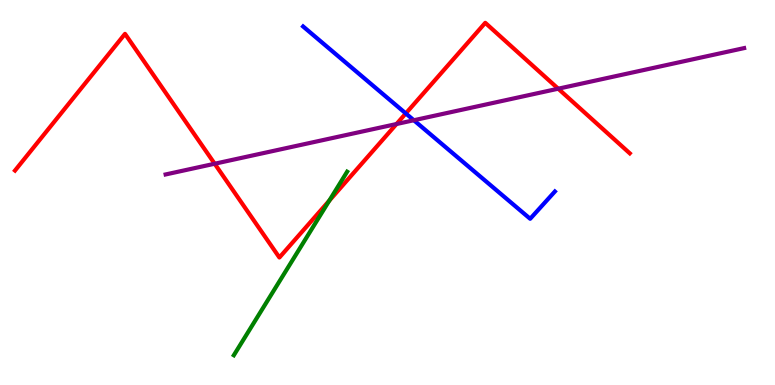[{'lines': ['blue', 'red'], 'intersections': [{'x': 5.24, 'y': 7.05}]}, {'lines': ['green', 'red'], 'intersections': [{'x': 4.25, 'y': 4.79}]}, {'lines': ['purple', 'red'], 'intersections': [{'x': 2.77, 'y': 5.75}, {'x': 5.12, 'y': 6.78}, {'x': 7.2, 'y': 7.7}]}, {'lines': ['blue', 'green'], 'intersections': []}, {'lines': ['blue', 'purple'], 'intersections': [{'x': 5.34, 'y': 6.88}]}, {'lines': ['green', 'purple'], 'intersections': []}]